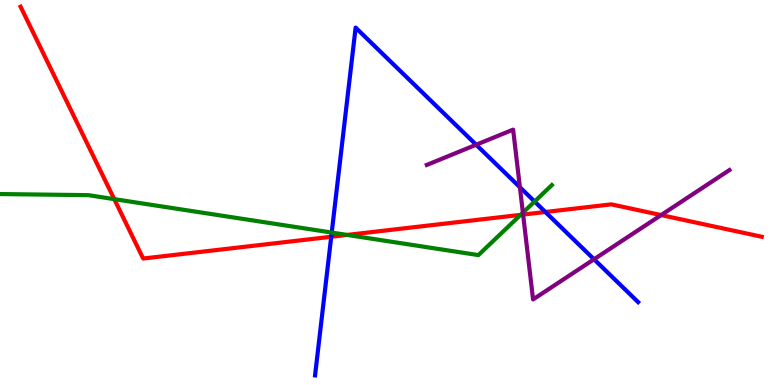[{'lines': ['blue', 'red'], 'intersections': [{'x': 4.27, 'y': 3.85}, {'x': 7.04, 'y': 4.49}]}, {'lines': ['green', 'red'], 'intersections': [{'x': 1.47, 'y': 4.83}, {'x': 4.48, 'y': 3.9}, {'x': 6.72, 'y': 4.42}]}, {'lines': ['purple', 'red'], 'intersections': [{'x': 6.75, 'y': 4.43}, {'x': 8.53, 'y': 4.41}]}, {'lines': ['blue', 'green'], 'intersections': [{'x': 4.28, 'y': 3.96}, {'x': 6.9, 'y': 4.77}]}, {'lines': ['blue', 'purple'], 'intersections': [{'x': 6.14, 'y': 6.24}, {'x': 6.71, 'y': 5.14}, {'x': 7.66, 'y': 3.27}]}, {'lines': ['green', 'purple'], 'intersections': [{'x': 6.75, 'y': 4.48}]}]